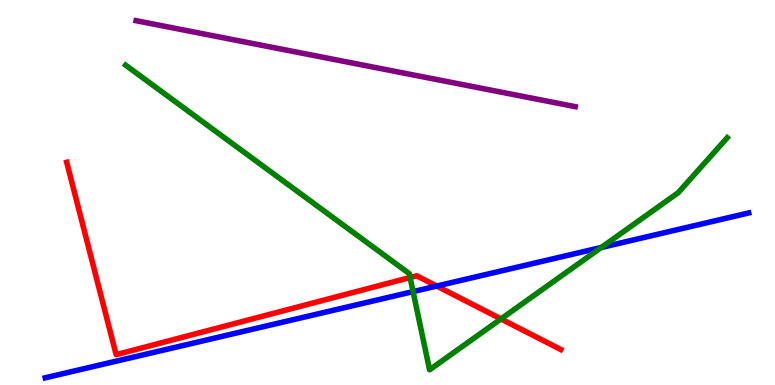[{'lines': ['blue', 'red'], 'intersections': [{'x': 5.64, 'y': 2.57}]}, {'lines': ['green', 'red'], 'intersections': [{'x': 5.29, 'y': 2.79}, {'x': 6.46, 'y': 1.72}]}, {'lines': ['purple', 'red'], 'intersections': []}, {'lines': ['blue', 'green'], 'intersections': [{'x': 5.33, 'y': 2.43}, {'x': 7.76, 'y': 3.57}]}, {'lines': ['blue', 'purple'], 'intersections': []}, {'lines': ['green', 'purple'], 'intersections': []}]